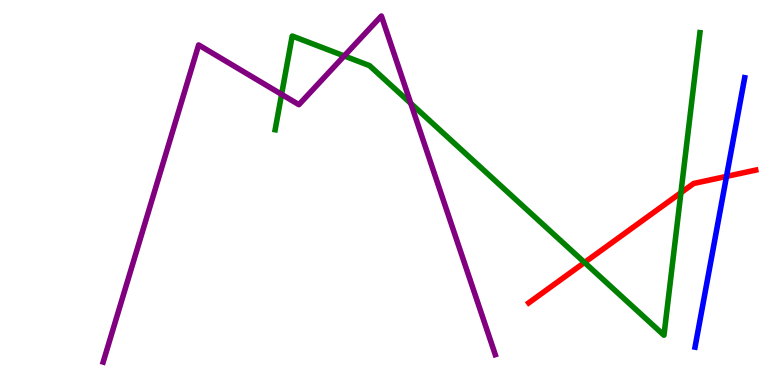[{'lines': ['blue', 'red'], 'intersections': [{'x': 9.37, 'y': 5.42}]}, {'lines': ['green', 'red'], 'intersections': [{'x': 7.54, 'y': 3.18}, {'x': 8.79, 'y': 4.99}]}, {'lines': ['purple', 'red'], 'intersections': []}, {'lines': ['blue', 'green'], 'intersections': []}, {'lines': ['blue', 'purple'], 'intersections': []}, {'lines': ['green', 'purple'], 'intersections': [{'x': 3.63, 'y': 7.55}, {'x': 4.44, 'y': 8.55}, {'x': 5.3, 'y': 7.31}]}]